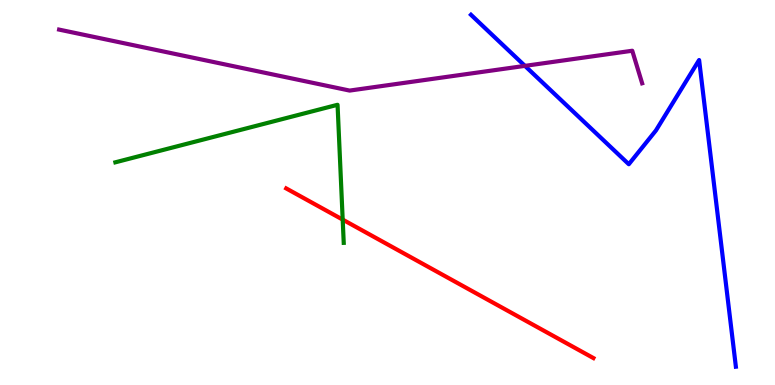[{'lines': ['blue', 'red'], 'intersections': []}, {'lines': ['green', 'red'], 'intersections': [{'x': 4.42, 'y': 4.3}]}, {'lines': ['purple', 'red'], 'intersections': []}, {'lines': ['blue', 'green'], 'intersections': []}, {'lines': ['blue', 'purple'], 'intersections': [{'x': 6.77, 'y': 8.29}]}, {'lines': ['green', 'purple'], 'intersections': []}]